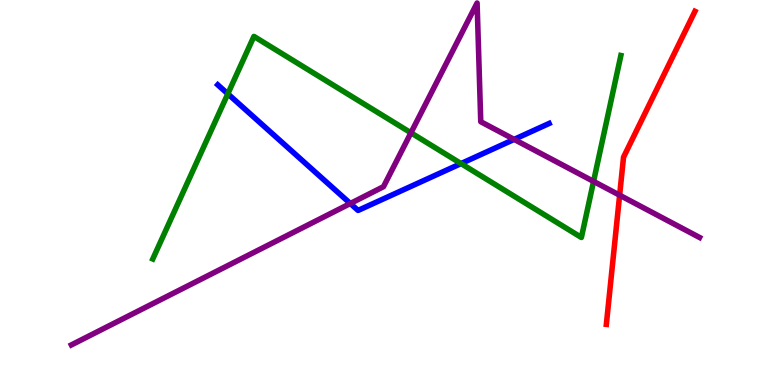[{'lines': ['blue', 'red'], 'intersections': []}, {'lines': ['green', 'red'], 'intersections': []}, {'lines': ['purple', 'red'], 'intersections': [{'x': 8.0, 'y': 4.93}]}, {'lines': ['blue', 'green'], 'intersections': [{'x': 2.94, 'y': 7.56}, {'x': 5.95, 'y': 5.75}]}, {'lines': ['blue', 'purple'], 'intersections': [{'x': 4.52, 'y': 4.71}, {'x': 6.63, 'y': 6.38}]}, {'lines': ['green', 'purple'], 'intersections': [{'x': 5.3, 'y': 6.55}, {'x': 7.66, 'y': 5.29}]}]